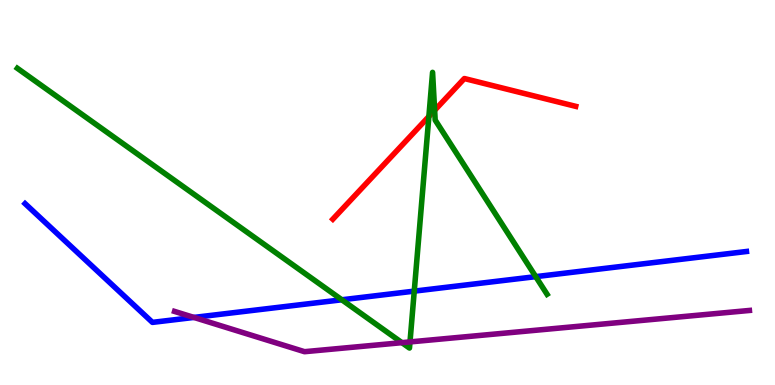[{'lines': ['blue', 'red'], 'intersections': []}, {'lines': ['green', 'red'], 'intersections': [{'x': 5.53, 'y': 6.97}, {'x': 5.61, 'y': 7.13}]}, {'lines': ['purple', 'red'], 'intersections': []}, {'lines': ['blue', 'green'], 'intersections': [{'x': 4.41, 'y': 2.21}, {'x': 5.35, 'y': 2.44}, {'x': 6.91, 'y': 2.81}]}, {'lines': ['blue', 'purple'], 'intersections': [{'x': 2.5, 'y': 1.76}]}, {'lines': ['green', 'purple'], 'intersections': [{'x': 5.19, 'y': 1.1}, {'x': 5.29, 'y': 1.12}]}]